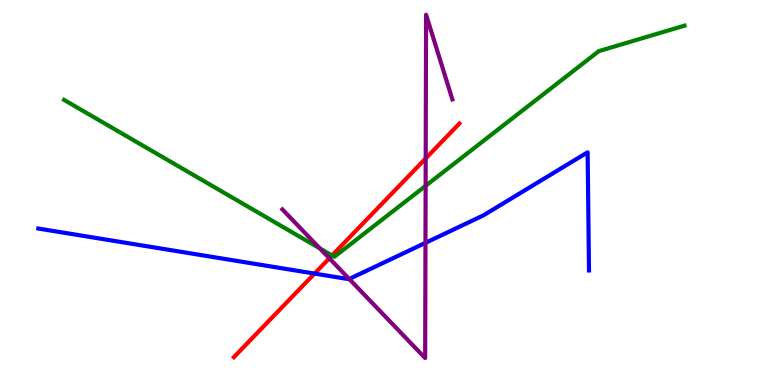[{'lines': ['blue', 'red'], 'intersections': [{'x': 4.06, 'y': 2.89}]}, {'lines': ['green', 'red'], 'intersections': [{'x': 4.28, 'y': 3.36}]}, {'lines': ['purple', 'red'], 'intersections': [{'x': 4.25, 'y': 3.29}, {'x': 5.49, 'y': 5.88}]}, {'lines': ['blue', 'green'], 'intersections': []}, {'lines': ['blue', 'purple'], 'intersections': [{'x': 4.51, 'y': 2.75}, {'x': 5.49, 'y': 3.69}]}, {'lines': ['green', 'purple'], 'intersections': [{'x': 4.13, 'y': 3.55}, {'x': 5.49, 'y': 5.17}]}]